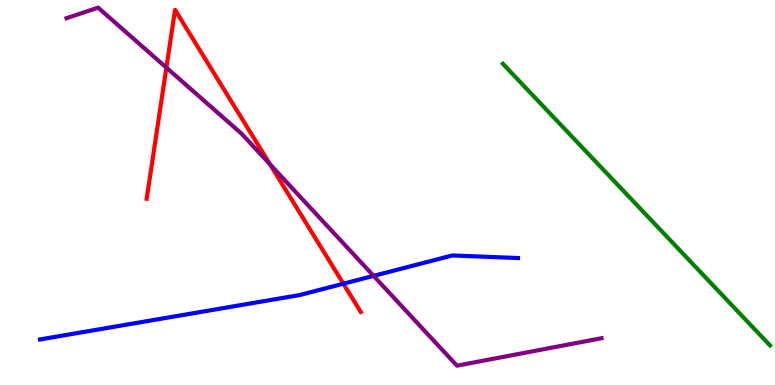[{'lines': ['blue', 'red'], 'intersections': [{'x': 4.43, 'y': 2.63}]}, {'lines': ['green', 'red'], 'intersections': []}, {'lines': ['purple', 'red'], 'intersections': [{'x': 2.15, 'y': 8.24}, {'x': 3.48, 'y': 5.73}]}, {'lines': ['blue', 'green'], 'intersections': []}, {'lines': ['blue', 'purple'], 'intersections': [{'x': 4.82, 'y': 2.83}]}, {'lines': ['green', 'purple'], 'intersections': []}]